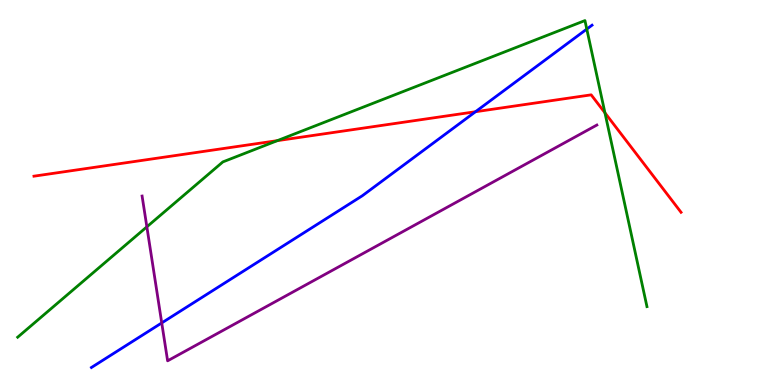[{'lines': ['blue', 'red'], 'intersections': [{'x': 6.14, 'y': 7.1}]}, {'lines': ['green', 'red'], 'intersections': [{'x': 3.58, 'y': 6.35}, {'x': 7.81, 'y': 7.07}]}, {'lines': ['purple', 'red'], 'intersections': []}, {'lines': ['blue', 'green'], 'intersections': [{'x': 7.57, 'y': 9.24}]}, {'lines': ['blue', 'purple'], 'intersections': [{'x': 2.09, 'y': 1.61}]}, {'lines': ['green', 'purple'], 'intersections': [{'x': 1.89, 'y': 4.11}]}]